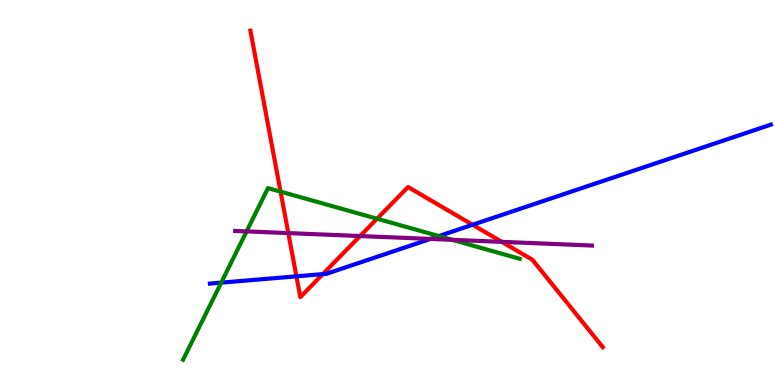[{'lines': ['blue', 'red'], 'intersections': [{'x': 3.82, 'y': 2.82}, {'x': 4.17, 'y': 2.88}, {'x': 6.1, 'y': 4.16}]}, {'lines': ['green', 'red'], 'intersections': [{'x': 3.62, 'y': 5.02}, {'x': 4.87, 'y': 4.32}]}, {'lines': ['purple', 'red'], 'intersections': [{'x': 3.72, 'y': 3.95}, {'x': 4.65, 'y': 3.87}, {'x': 6.47, 'y': 3.72}]}, {'lines': ['blue', 'green'], 'intersections': [{'x': 2.85, 'y': 2.66}, {'x': 5.66, 'y': 3.87}]}, {'lines': ['blue', 'purple'], 'intersections': [{'x': 5.55, 'y': 3.79}]}, {'lines': ['green', 'purple'], 'intersections': [{'x': 3.18, 'y': 3.99}, {'x': 5.83, 'y': 3.77}]}]